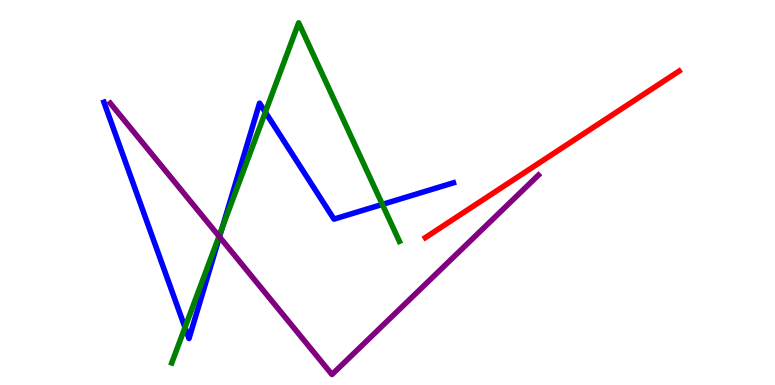[{'lines': ['blue', 'red'], 'intersections': []}, {'lines': ['green', 'red'], 'intersections': []}, {'lines': ['purple', 'red'], 'intersections': []}, {'lines': ['blue', 'green'], 'intersections': [{'x': 2.39, 'y': 1.49}, {'x': 2.87, 'y': 4.09}, {'x': 3.42, 'y': 7.09}, {'x': 4.93, 'y': 4.69}]}, {'lines': ['blue', 'purple'], 'intersections': [{'x': 2.83, 'y': 3.85}]}, {'lines': ['green', 'purple'], 'intersections': [{'x': 2.83, 'y': 3.86}]}]